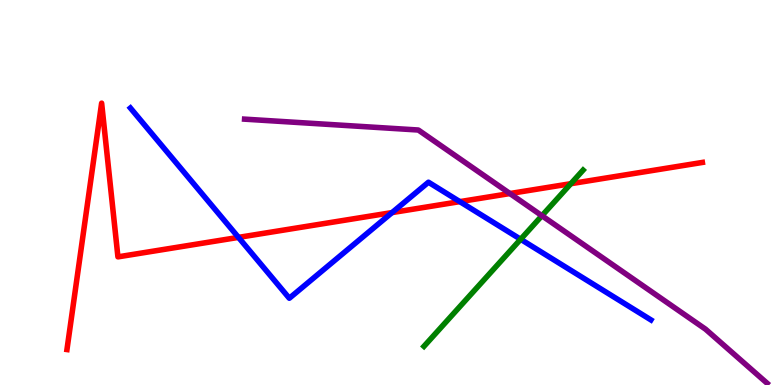[{'lines': ['blue', 'red'], 'intersections': [{'x': 3.08, 'y': 3.83}, {'x': 5.06, 'y': 4.48}, {'x': 5.93, 'y': 4.76}]}, {'lines': ['green', 'red'], 'intersections': [{'x': 7.37, 'y': 5.23}]}, {'lines': ['purple', 'red'], 'intersections': [{'x': 6.58, 'y': 4.97}]}, {'lines': ['blue', 'green'], 'intersections': [{'x': 6.72, 'y': 3.79}]}, {'lines': ['blue', 'purple'], 'intersections': []}, {'lines': ['green', 'purple'], 'intersections': [{'x': 6.99, 'y': 4.4}]}]